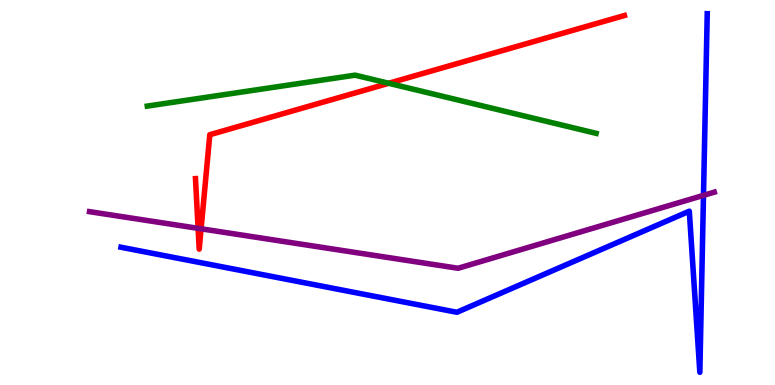[{'lines': ['blue', 'red'], 'intersections': []}, {'lines': ['green', 'red'], 'intersections': [{'x': 5.02, 'y': 7.84}]}, {'lines': ['purple', 'red'], 'intersections': [{'x': 2.56, 'y': 4.07}, {'x': 2.59, 'y': 4.06}]}, {'lines': ['blue', 'green'], 'intersections': []}, {'lines': ['blue', 'purple'], 'intersections': [{'x': 9.08, 'y': 4.93}]}, {'lines': ['green', 'purple'], 'intersections': []}]